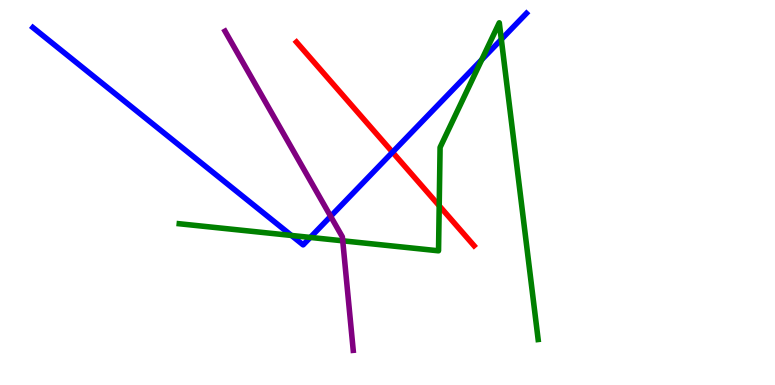[{'lines': ['blue', 'red'], 'intersections': [{'x': 5.06, 'y': 6.05}]}, {'lines': ['green', 'red'], 'intersections': [{'x': 5.67, 'y': 4.66}]}, {'lines': ['purple', 'red'], 'intersections': []}, {'lines': ['blue', 'green'], 'intersections': [{'x': 3.76, 'y': 3.88}, {'x': 4.0, 'y': 3.83}, {'x': 6.22, 'y': 8.45}, {'x': 6.47, 'y': 8.98}]}, {'lines': ['blue', 'purple'], 'intersections': [{'x': 4.27, 'y': 4.38}]}, {'lines': ['green', 'purple'], 'intersections': [{'x': 4.42, 'y': 3.75}]}]